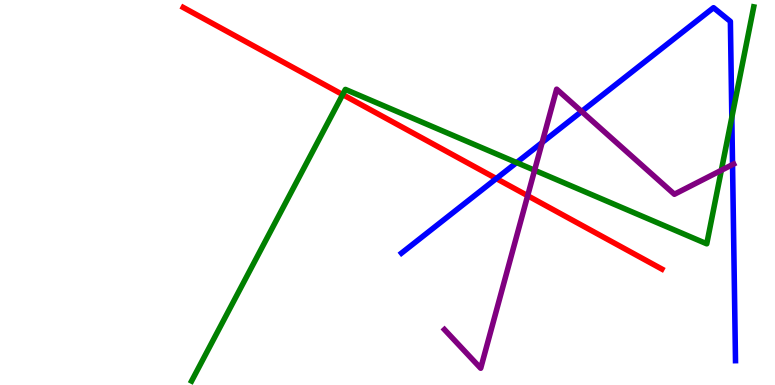[{'lines': ['blue', 'red'], 'intersections': [{'x': 6.4, 'y': 5.36}]}, {'lines': ['green', 'red'], 'intersections': [{'x': 4.42, 'y': 7.54}]}, {'lines': ['purple', 'red'], 'intersections': [{'x': 6.81, 'y': 4.92}]}, {'lines': ['blue', 'green'], 'intersections': [{'x': 6.67, 'y': 5.78}, {'x': 9.44, 'y': 6.95}]}, {'lines': ['blue', 'purple'], 'intersections': [{'x': 7.0, 'y': 6.3}, {'x': 7.5, 'y': 7.1}, {'x': 9.45, 'y': 5.73}]}, {'lines': ['green', 'purple'], 'intersections': [{'x': 6.9, 'y': 5.58}, {'x': 9.31, 'y': 5.58}]}]